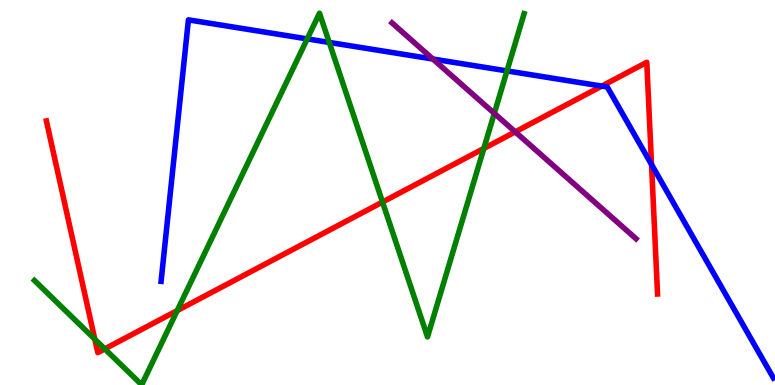[{'lines': ['blue', 'red'], 'intersections': [{'x': 7.76, 'y': 7.76}, {'x': 8.41, 'y': 5.73}]}, {'lines': ['green', 'red'], 'intersections': [{'x': 1.22, 'y': 1.19}, {'x': 1.35, 'y': 0.938}, {'x': 2.29, 'y': 1.93}, {'x': 4.94, 'y': 4.75}, {'x': 6.24, 'y': 6.14}]}, {'lines': ['purple', 'red'], 'intersections': [{'x': 6.65, 'y': 6.57}]}, {'lines': ['blue', 'green'], 'intersections': [{'x': 3.96, 'y': 8.99}, {'x': 4.25, 'y': 8.9}, {'x': 6.54, 'y': 8.16}]}, {'lines': ['blue', 'purple'], 'intersections': [{'x': 5.59, 'y': 8.47}]}, {'lines': ['green', 'purple'], 'intersections': [{'x': 6.38, 'y': 7.06}]}]